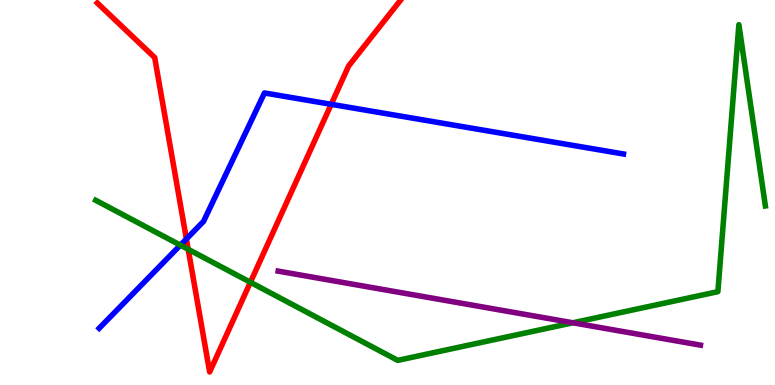[{'lines': ['blue', 'red'], 'intersections': [{'x': 2.41, 'y': 3.79}, {'x': 4.27, 'y': 7.29}]}, {'lines': ['green', 'red'], 'intersections': [{'x': 2.43, 'y': 3.52}, {'x': 3.23, 'y': 2.67}]}, {'lines': ['purple', 'red'], 'intersections': []}, {'lines': ['blue', 'green'], 'intersections': [{'x': 2.33, 'y': 3.63}]}, {'lines': ['blue', 'purple'], 'intersections': []}, {'lines': ['green', 'purple'], 'intersections': [{'x': 7.39, 'y': 1.62}]}]